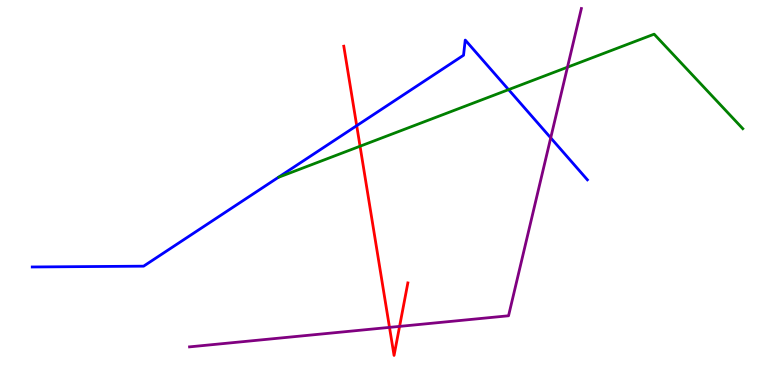[{'lines': ['blue', 'red'], 'intersections': [{'x': 4.6, 'y': 6.74}]}, {'lines': ['green', 'red'], 'intersections': [{'x': 4.65, 'y': 6.2}]}, {'lines': ['purple', 'red'], 'intersections': [{'x': 5.03, 'y': 1.5}, {'x': 5.16, 'y': 1.52}]}, {'lines': ['blue', 'green'], 'intersections': [{'x': 6.56, 'y': 7.67}]}, {'lines': ['blue', 'purple'], 'intersections': [{'x': 7.11, 'y': 6.42}]}, {'lines': ['green', 'purple'], 'intersections': [{'x': 7.32, 'y': 8.25}]}]